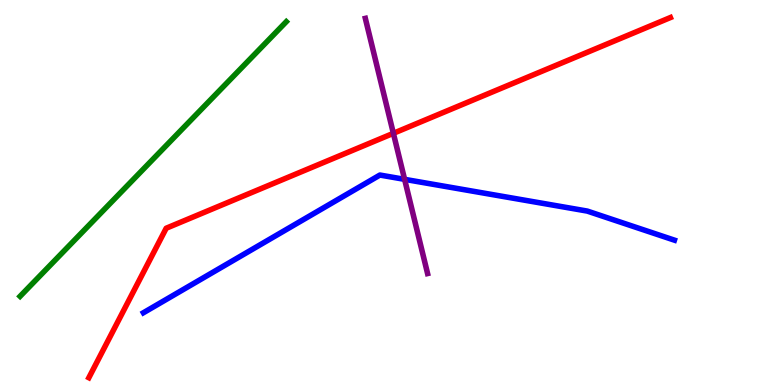[{'lines': ['blue', 'red'], 'intersections': []}, {'lines': ['green', 'red'], 'intersections': []}, {'lines': ['purple', 'red'], 'intersections': [{'x': 5.08, 'y': 6.54}]}, {'lines': ['blue', 'green'], 'intersections': []}, {'lines': ['blue', 'purple'], 'intersections': [{'x': 5.22, 'y': 5.34}]}, {'lines': ['green', 'purple'], 'intersections': []}]